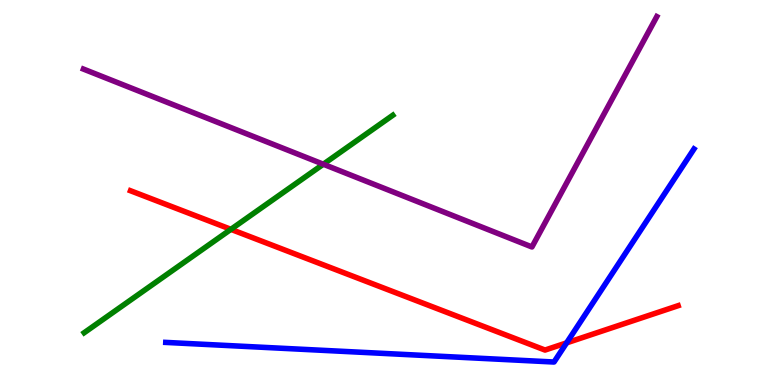[{'lines': ['blue', 'red'], 'intersections': [{'x': 7.31, 'y': 1.09}]}, {'lines': ['green', 'red'], 'intersections': [{'x': 2.98, 'y': 4.04}]}, {'lines': ['purple', 'red'], 'intersections': []}, {'lines': ['blue', 'green'], 'intersections': []}, {'lines': ['blue', 'purple'], 'intersections': []}, {'lines': ['green', 'purple'], 'intersections': [{'x': 4.17, 'y': 5.73}]}]